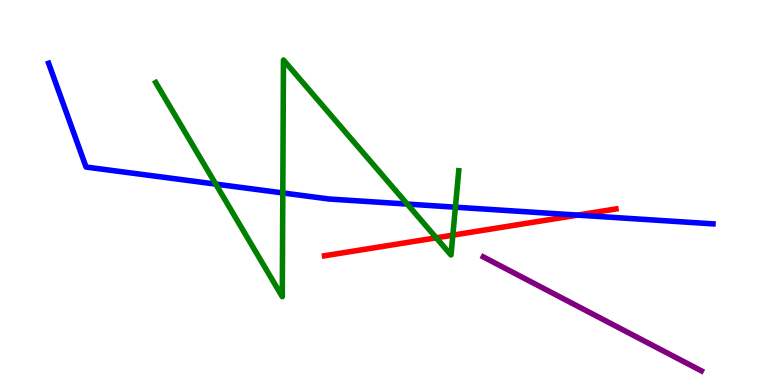[{'lines': ['blue', 'red'], 'intersections': [{'x': 7.45, 'y': 4.41}]}, {'lines': ['green', 'red'], 'intersections': [{'x': 5.63, 'y': 3.82}, {'x': 5.84, 'y': 3.89}]}, {'lines': ['purple', 'red'], 'intersections': []}, {'lines': ['blue', 'green'], 'intersections': [{'x': 2.78, 'y': 5.22}, {'x': 3.65, 'y': 4.99}, {'x': 5.25, 'y': 4.7}, {'x': 5.88, 'y': 4.62}]}, {'lines': ['blue', 'purple'], 'intersections': []}, {'lines': ['green', 'purple'], 'intersections': []}]